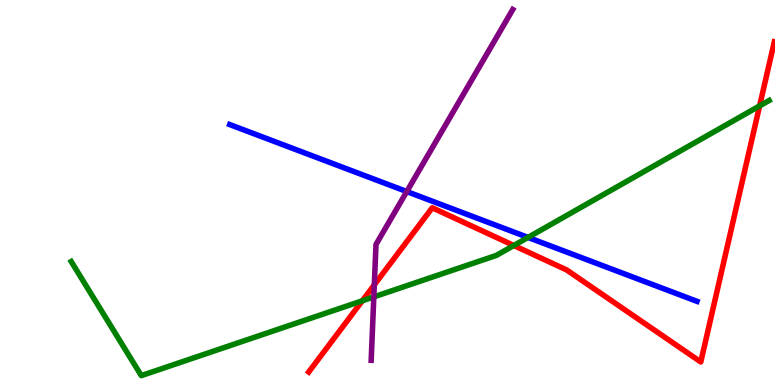[{'lines': ['blue', 'red'], 'intersections': []}, {'lines': ['green', 'red'], 'intersections': [{'x': 4.67, 'y': 2.19}, {'x': 6.63, 'y': 3.62}, {'x': 9.8, 'y': 7.25}]}, {'lines': ['purple', 'red'], 'intersections': [{'x': 4.83, 'y': 2.6}]}, {'lines': ['blue', 'green'], 'intersections': [{'x': 6.81, 'y': 3.83}]}, {'lines': ['blue', 'purple'], 'intersections': [{'x': 5.25, 'y': 5.02}]}, {'lines': ['green', 'purple'], 'intersections': [{'x': 4.82, 'y': 2.29}]}]